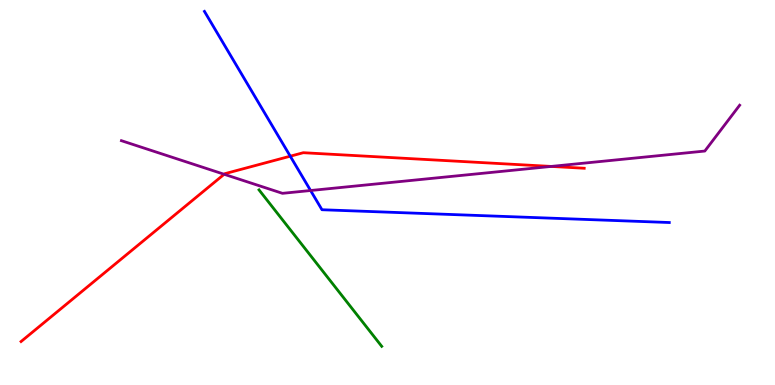[{'lines': ['blue', 'red'], 'intersections': [{'x': 3.75, 'y': 5.94}]}, {'lines': ['green', 'red'], 'intersections': []}, {'lines': ['purple', 'red'], 'intersections': [{'x': 2.89, 'y': 5.47}, {'x': 7.11, 'y': 5.68}]}, {'lines': ['blue', 'green'], 'intersections': []}, {'lines': ['blue', 'purple'], 'intersections': [{'x': 4.01, 'y': 5.05}]}, {'lines': ['green', 'purple'], 'intersections': []}]